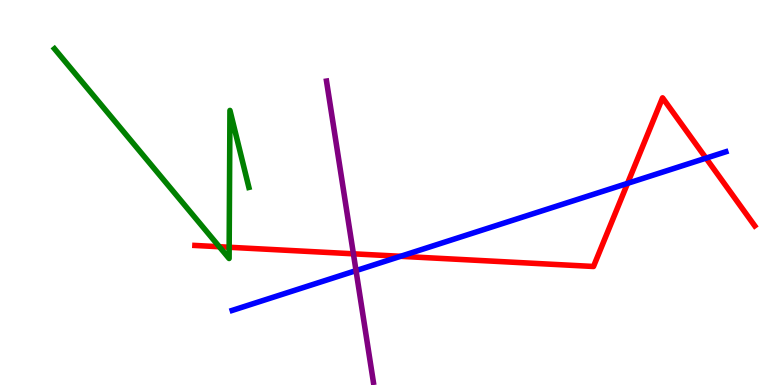[{'lines': ['blue', 'red'], 'intersections': [{'x': 5.17, 'y': 3.34}, {'x': 8.1, 'y': 5.24}, {'x': 9.11, 'y': 5.89}]}, {'lines': ['green', 'red'], 'intersections': [{'x': 2.83, 'y': 3.59}, {'x': 2.96, 'y': 3.58}]}, {'lines': ['purple', 'red'], 'intersections': [{'x': 4.56, 'y': 3.41}]}, {'lines': ['blue', 'green'], 'intersections': []}, {'lines': ['blue', 'purple'], 'intersections': [{'x': 4.59, 'y': 2.97}]}, {'lines': ['green', 'purple'], 'intersections': []}]